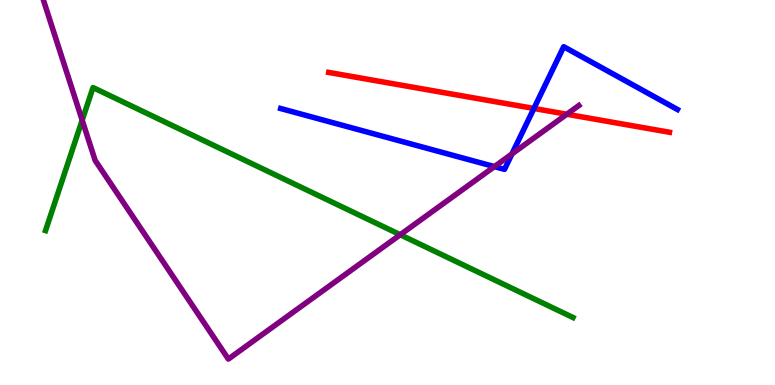[{'lines': ['blue', 'red'], 'intersections': [{'x': 6.89, 'y': 7.18}]}, {'lines': ['green', 'red'], 'intersections': []}, {'lines': ['purple', 'red'], 'intersections': [{'x': 7.31, 'y': 7.03}]}, {'lines': ['blue', 'green'], 'intersections': []}, {'lines': ['blue', 'purple'], 'intersections': [{'x': 6.38, 'y': 5.67}, {'x': 6.61, 'y': 6.0}]}, {'lines': ['green', 'purple'], 'intersections': [{'x': 1.06, 'y': 6.88}, {'x': 5.16, 'y': 3.9}]}]